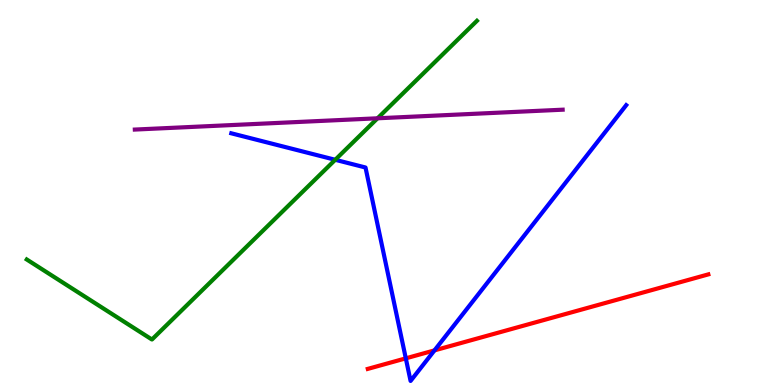[{'lines': ['blue', 'red'], 'intersections': [{'x': 5.24, 'y': 0.692}, {'x': 5.61, 'y': 0.899}]}, {'lines': ['green', 'red'], 'intersections': []}, {'lines': ['purple', 'red'], 'intersections': []}, {'lines': ['blue', 'green'], 'intersections': [{'x': 4.33, 'y': 5.85}]}, {'lines': ['blue', 'purple'], 'intersections': []}, {'lines': ['green', 'purple'], 'intersections': [{'x': 4.87, 'y': 6.93}]}]